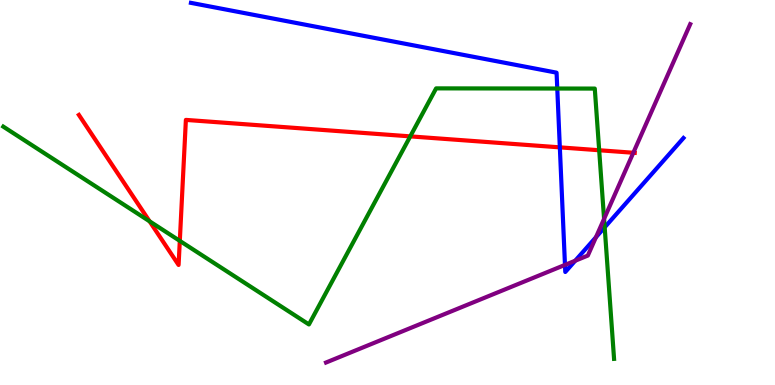[{'lines': ['blue', 'red'], 'intersections': [{'x': 7.22, 'y': 6.17}]}, {'lines': ['green', 'red'], 'intersections': [{'x': 1.93, 'y': 4.25}, {'x': 2.32, 'y': 3.74}, {'x': 5.29, 'y': 6.46}, {'x': 7.73, 'y': 6.1}]}, {'lines': ['purple', 'red'], 'intersections': [{'x': 8.17, 'y': 6.03}]}, {'lines': ['blue', 'green'], 'intersections': [{'x': 7.19, 'y': 7.7}, {'x': 7.8, 'y': 4.1}]}, {'lines': ['blue', 'purple'], 'intersections': [{'x': 7.29, 'y': 3.12}, {'x': 7.42, 'y': 3.23}, {'x': 7.69, 'y': 3.84}]}, {'lines': ['green', 'purple'], 'intersections': [{'x': 7.79, 'y': 4.32}]}]